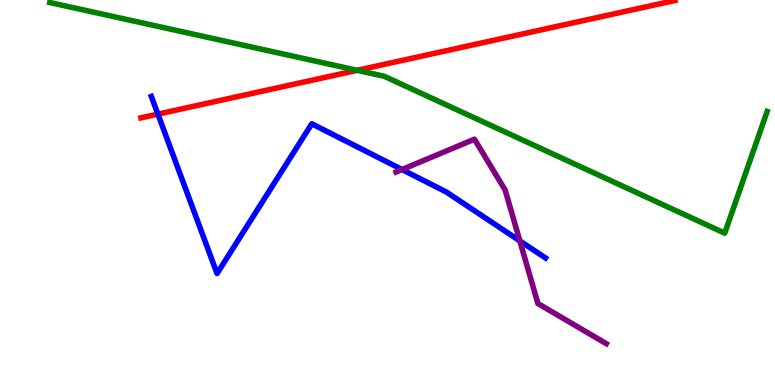[{'lines': ['blue', 'red'], 'intersections': [{'x': 2.04, 'y': 7.04}]}, {'lines': ['green', 'red'], 'intersections': [{'x': 4.61, 'y': 8.17}]}, {'lines': ['purple', 'red'], 'intersections': []}, {'lines': ['blue', 'green'], 'intersections': []}, {'lines': ['blue', 'purple'], 'intersections': [{'x': 5.19, 'y': 5.6}, {'x': 6.71, 'y': 3.74}]}, {'lines': ['green', 'purple'], 'intersections': []}]